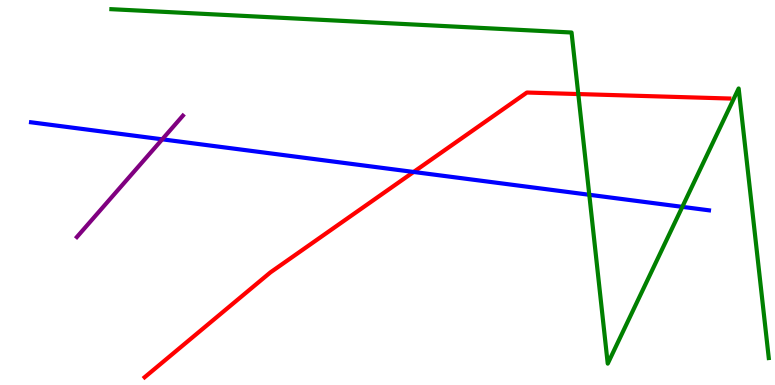[{'lines': ['blue', 'red'], 'intersections': [{'x': 5.34, 'y': 5.53}]}, {'lines': ['green', 'red'], 'intersections': [{'x': 7.46, 'y': 7.56}]}, {'lines': ['purple', 'red'], 'intersections': []}, {'lines': ['blue', 'green'], 'intersections': [{'x': 7.6, 'y': 4.94}, {'x': 8.8, 'y': 4.63}]}, {'lines': ['blue', 'purple'], 'intersections': [{'x': 2.09, 'y': 6.38}]}, {'lines': ['green', 'purple'], 'intersections': []}]